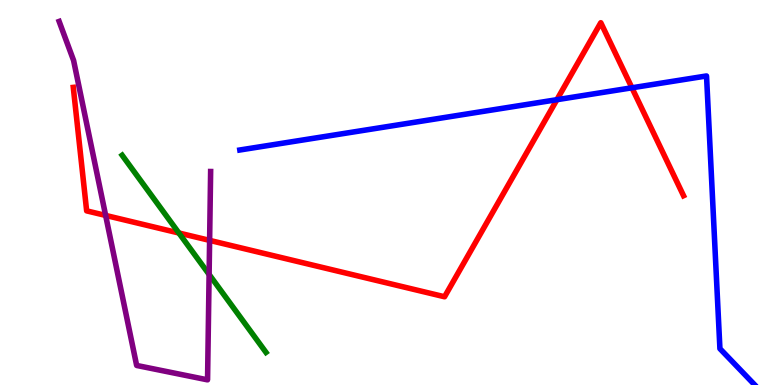[{'lines': ['blue', 'red'], 'intersections': [{'x': 7.19, 'y': 7.41}, {'x': 8.15, 'y': 7.72}]}, {'lines': ['green', 'red'], 'intersections': [{'x': 2.31, 'y': 3.95}]}, {'lines': ['purple', 'red'], 'intersections': [{'x': 1.36, 'y': 4.4}, {'x': 2.7, 'y': 3.76}]}, {'lines': ['blue', 'green'], 'intersections': []}, {'lines': ['blue', 'purple'], 'intersections': []}, {'lines': ['green', 'purple'], 'intersections': [{'x': 2.7, 'y': 2.87}]}]